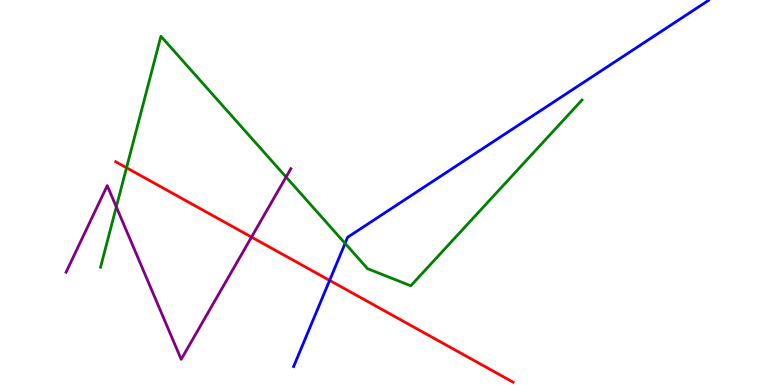[{'lines': ['blue', 'red'], 'intersections': [{'x': 4.25, 'y': 2.72}]}, {'lines': ['green', 'red'], 'intersections': [{'x': 1.63, 'y': 5.64}]}, {'lines': ['purple', 'red'], 'intersections': [{'x': 3.25, 'y': 3.84}]}, {'lines': ['blue', 'green'], 'intersections': [{'x': 4.45, 'y': 3.68}]}, {'lines': ['blue', 'purple'], 'intersections': []}, {'lines': ['green', 'purple'], 'intersections': [{'x': 1.5, 'y': 4.63}, {'x': 3.69, 'y': 5.4}]}]